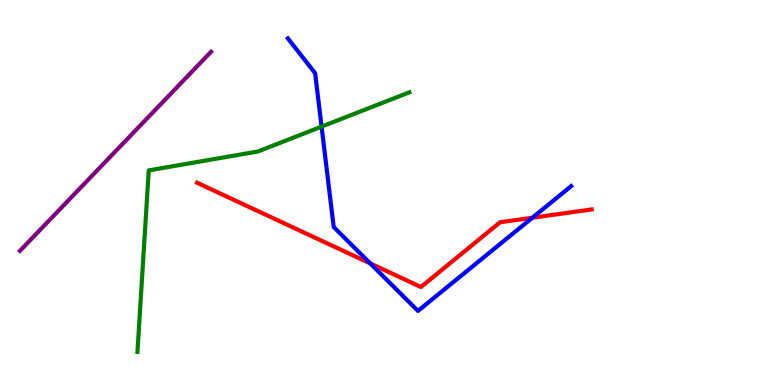[{'lines': ['blue', 'red'], 'intersections': [{'x': 4.78, 'y': 3.16}, {'x': 6.87, 'y': 4.34}]}, {'lines': ['green', 'red'], 'intersections': []}, {'lines': ['purple', 'red'], 'intersections': []}, {'lines': ['blue', 'green'], 'intersections': [{'x': 4.15, 'y': 6.71}]}, {'lines': ['blue', 'purple'], 'intersections': []}, {'lines': ['green', 'purple'], 'intersections': []}]